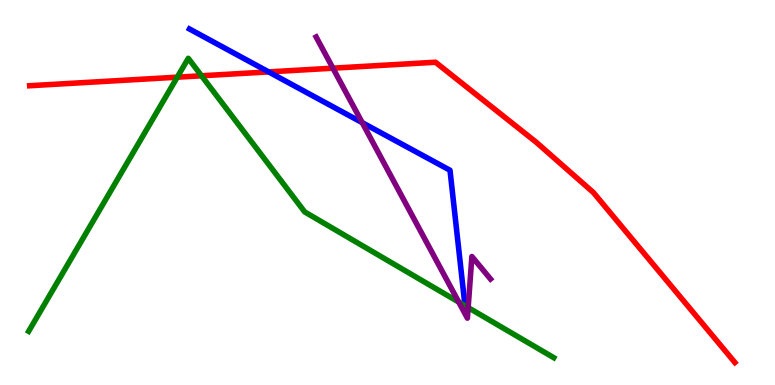[{'lines': ['blue', 'red'], 'intersections': [{'x': 3.47, 'y': 8.13}]}, {'lines': ['green', 'red'], 'intersections': [{'x': 2.29, 'y': 8.0}, {'x': 2.6, 'y': 8.03}]}, {'lines': ['purple', 'red'], 'intersections': [{'x': 4.3, 'y': 8.23}]}, {'lines': ['blue', 'green'], 'intersections': []}, {'lines': ['blue', 'purple'], 'intersections': [{'x': 4.67, 'y': 6.81}]}, {'lines': ['green', 'purple'], 'intersections': [{'x': 5.92, 'y': 2.15}, {'x': 6.04, 'y': 2.01}]}]